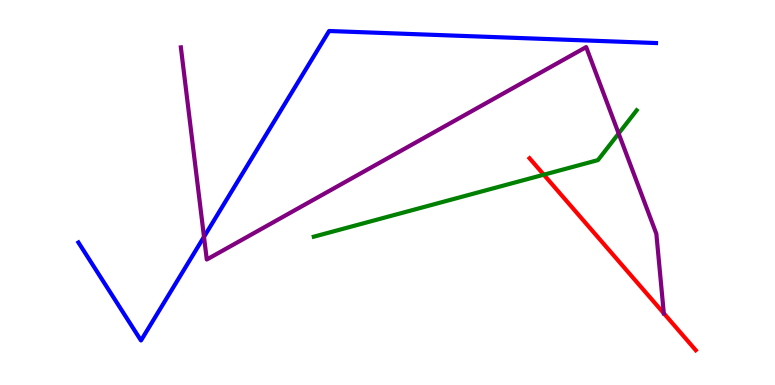[{'lines': ['blue', 'red'], 'intersections': []}, {'lines': ['green', 'red'], 'intersections': [{'x': 7.02, 'y': 5.46}]}, {'lines': ['purple', 'red'], 'intersections': [{'x': 8.57, 'y': 1.86}]}, {'lines': ['blue', 'green'], 'intersections': []}, {'lines': ['blue', 'purple'], 'intersections': [{'x': 2.63, 'y': 3.85}]}, {'lines': ['green', 'purple'], 'intersections': [{'x': 7.98, 'y': 6.53}]}]